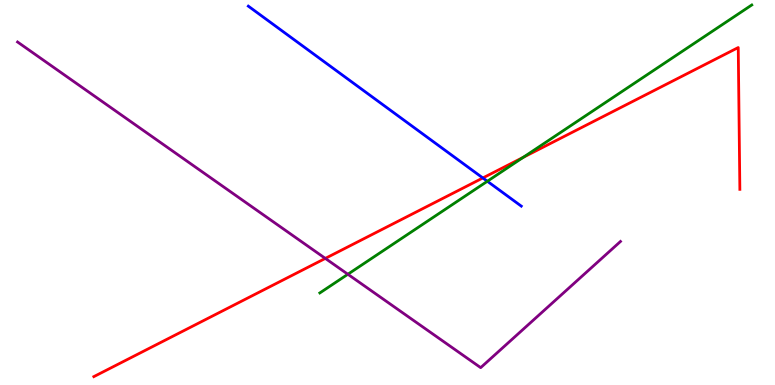[{'lines': ['blue', 'red'], 'intersections': [{'x': 6.23, 'y': 5.38}]}, {'lines': ['green', 'red'], 'intersections': [{'x': 6.75, 'y': 5.91}]}, {'lines': ['purple', 'red'], 'intersections': [{'x': 4.2, 'y': 3.29}]}, {'lines': ['blue', 'green'], 'intersections': [{'x': 6.29, 'y': 5.29}]}, {'lines': ['blue', 'purple'], 'intersections': []}, {'lines': ['green', 'purple'], 'intersections': [{'x': 4.49, 'y': 2.88}]}]